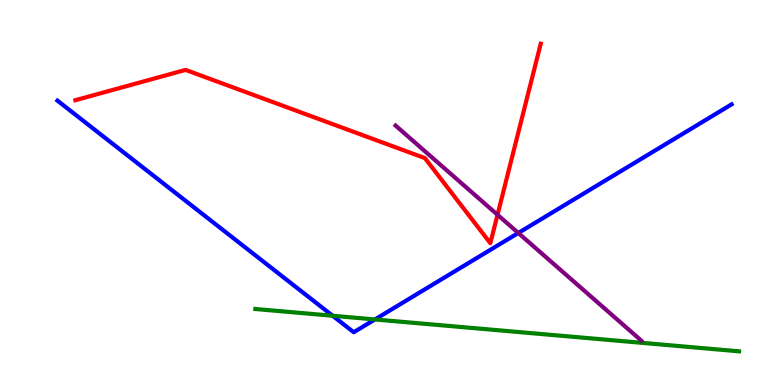[{'lines': ['blue', 'red'], 'intersections': []}, {'lines': ['green', 'red'], 'intersections': []}, {'lines': ['purple', 'red'], 'intersections': [{'x': 6.42, 'y': 4.42}]}, {'lines': ['blue', 'green'], 'intersections': [{'x': 4.29, 'y': 1.8}, {'x': 4.84, 'y': 1.7}]}, {'lines': ['blue', 'purple'], 'intersections': [{'x': 6.69, 'y': 3.95}]}, {'lines': ['green', 'purple'], 'intersections': []}]